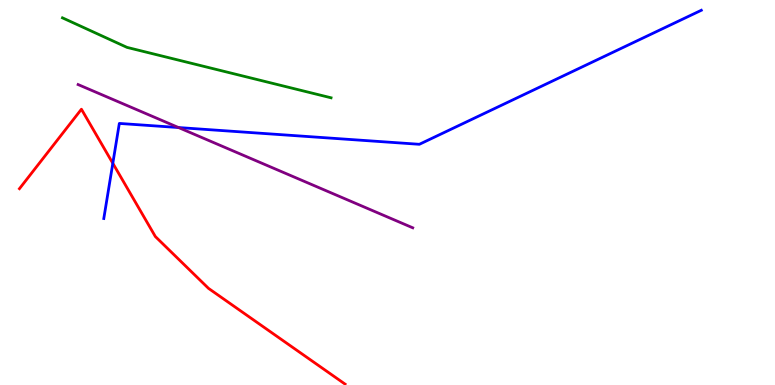[{'lines': ['blue', 'red'], 'intersections': [{'x': 1.46, 'y': 5.76}]}, {'lines': ['green', 'red'], 'intersections': []}, {'lines': ['purple', 'red'], 'intersections': []}, {'lines': ['blue', 'green'], 'intersections': []}, {'lines': ['blue', 'purple'], 'intersections': [{'x': 2.3, 'y': 6.69}]}, {'lines': ['green', 'purple'], 'intersections': []}]